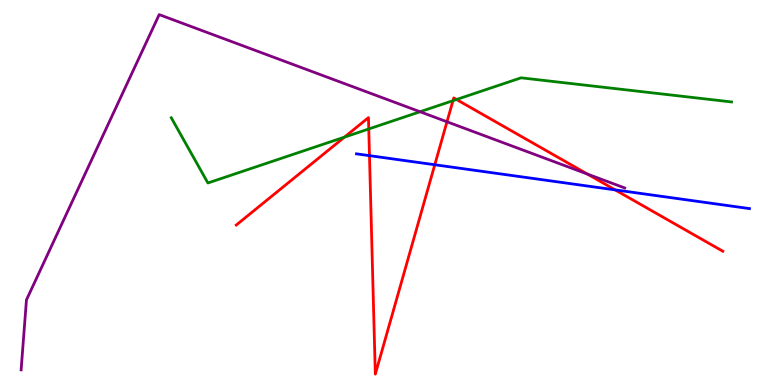[{'lines': ['blue', 'red'], 'intersections': [{'x': 4.77, 'y': 5.96}, {'x': 5.61, 'y': 5.72}, {'x': 7.94, 'y': 5.07}]}, {'lines': ['green', 'red'], 'intersections': [{'x': 4.44, 'y': 6.44}, {'x': 4.76, 'y': 6.65}, {'x': 5.84, 'y': 7.38}, {'x': 5.89, 'y': 7.42}]}, {'lines': ['purple', 'red'], 'intersections': [{'x': 5.77, 'y': 6.84}, {'x': 7.58, 'y': 5.48}]}, {'lines': ['blue', 'green'], 'intersections': []}, {'lines': ['blue', 'purple'], 'intersections': []}, {'lines': ['green', 'purple'], 'intersections': [{'x': 5.42, 'y': 7.1}]}]